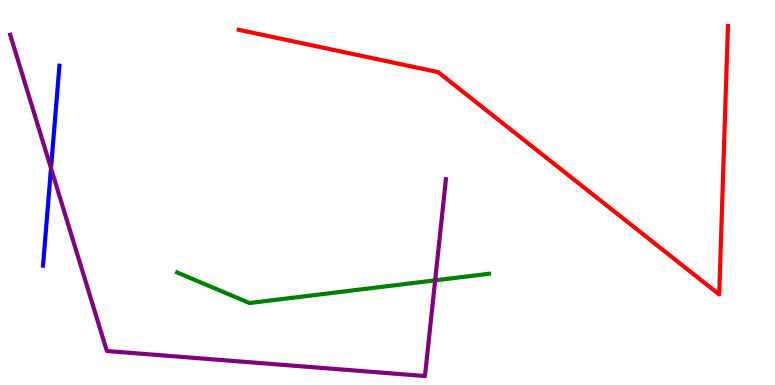[{'lines': ['blue', 'red'], 'intersections': []}, {'lines': ['green', 'red'], 'intersections': []}, {'lines': ['purple', 'red'], 'intersections': []}, {'lines': ['blue', 'green'], 'intersections': []}, {'lines': ['blue', 'purple'], 'intersections': [{'x': 0.658, 'y': 5.63}]}, {'lines': ['green', 'purple'], 'intersections': [{'x': 5.61, 'y': 2.72}]}]